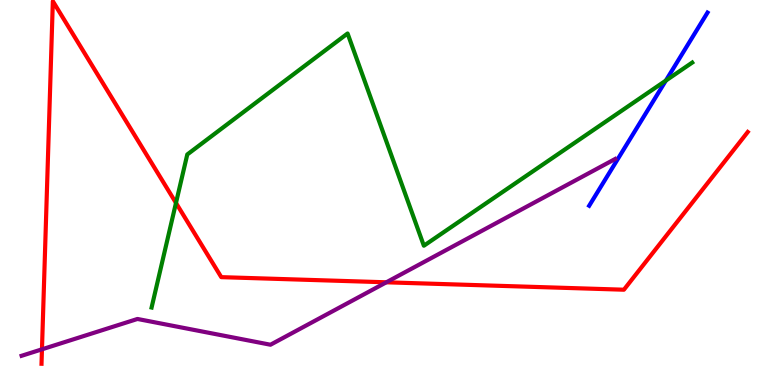[{'lines': ['blue', 'red'], 'intersections': []}, {'lines': ['green', 'red'], 'intersections': [{'x': 2.27, 'y': 4.73}]}, {'lines': ['purple', 'red'], 'intersections': [{'x': 0.541, 'y': 0.927}, {'x': 4.98, 'y': 2.67}]}, {'lines': ['blue', 'green'], 'intersections': [{'x': 8.59, 'y': 7.91}]}, {'lines': ['blue', 'purple'], 'intersections': []}, {'lines': ['green', 'purple'], 'intersections': []}]